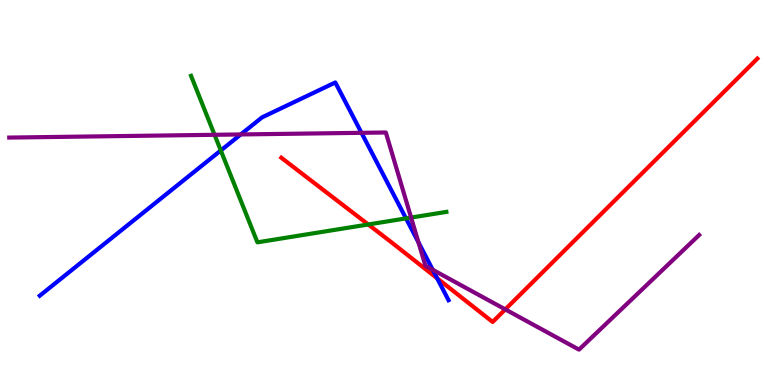[{'lines': ['blue', 'red'], 'intersections': [{'x': 5.64, 'y': 2.77}]}, {'lines': ['green', 'red'], 'intersections': [{'x': 4.75, 'y': 4.17}]}, {'lines': ['purple', 'red'], 'intersections': [{'x': 6.52, 'y': 1.96}]}, {'lines': ['blue', 'green'], 'intersections': [{'x': 2.85, 'y': 6.09}, {'x': 5.24, 'y': 4.33}]}, {'lines': ['blue', 'purple'], 'intersections': [{'x': 3.11, 'y': 6.51}, {'x': 4.66, 'y': 6.55}, {'x': 5.4, 'y': 3.71}, {'x': 5.58, 'y': 2.99}]}, {'lines': ['green', 'purple'], 'intersections': [{'x': 2.77, 'y': 6.5}, {'x': 5.3, 'y': 4.35}]}]